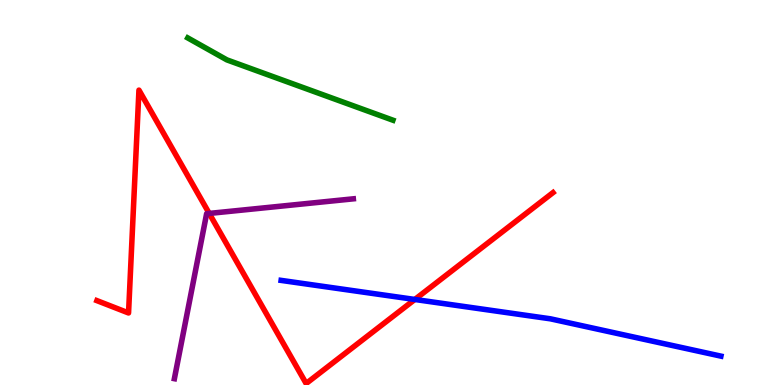[{'lines': ['blue', 'red'], 'intersections': [{'x': 5.35, 'y': 2.22}]}, {'lines': ['green', 'red'], 'intersections': []}, {'lines': ['purple', 'red'], 'intersections': [{'x': 2.7, 'y': 4.46}]}, {'lines': ['blue', 'green'], 'intersections': []}, {'lines': ['blue', 'purple'], 'intersections': []}, {'lines': ['green', 'purple'], 'intersections': []}]